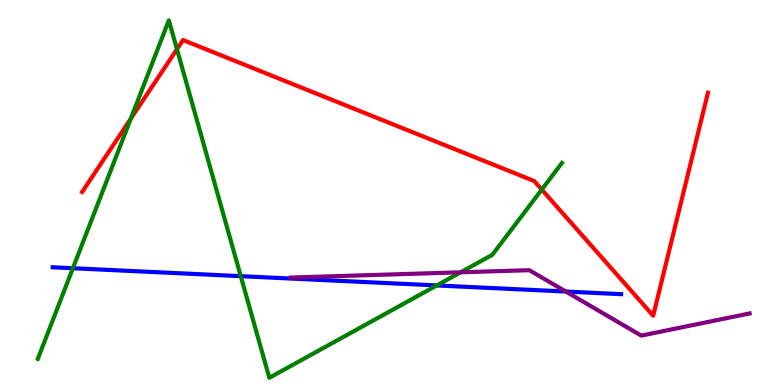[{'lines': ['blue', 'red'], 'intersections': []}, {'lines': ['green', 'red'], 'intersections': [{'x': 1.69, 'y': 6.92}, {'x': 2.28, 'y': 8.72}, {'x': 6.99, 'y': 5.08}]}, {'lines': ['purple', 'red'], 'intersections': []}, {'lines': ['blue', 'green'], 'intersections': [{'x': 0.941, 'y': 3.03}, {'x': 3.11, 'y': 2.83}, {'x': 5.64, 'y': 2.59}]}, {'lines': ['blue', 'purple'], 'intersections': [{'x': 7.3, 'y': 2.43}]}, {'lines': ['green', 'purple'], 'intersections': [{'x': 5.94, 'y': 2.93}]}]